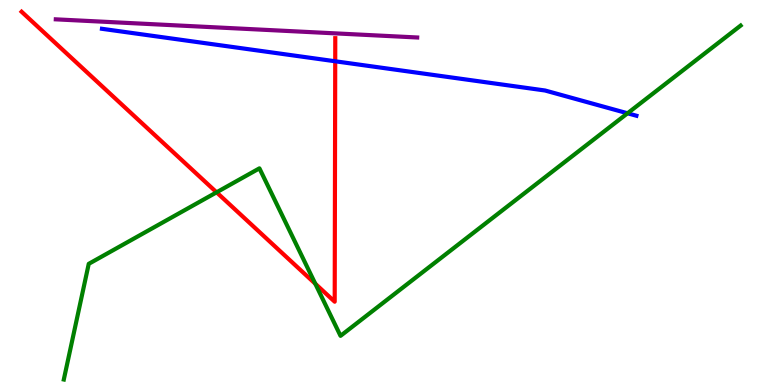[{'lines': ['blue', 'red'], 'intersections': [{'x': 4.33, 'y': 8.41}]}, {'lines': ['green', 'red'], 'intersections': [{'x': 2.79, 'y': 5.0}, {'x': 4.07, 'y': 2.63}]}, {'lines': ['purple', 'red'], 'intersections': []}, {'lines': ['blue', 'green'], 'intersections': [{'x': 8.1, 'y': 7.06}]}, {'lines': ['blue', 'purple'], 'intersections': []}, {'lines': ['green', 'purple'], 'intersections': []}]